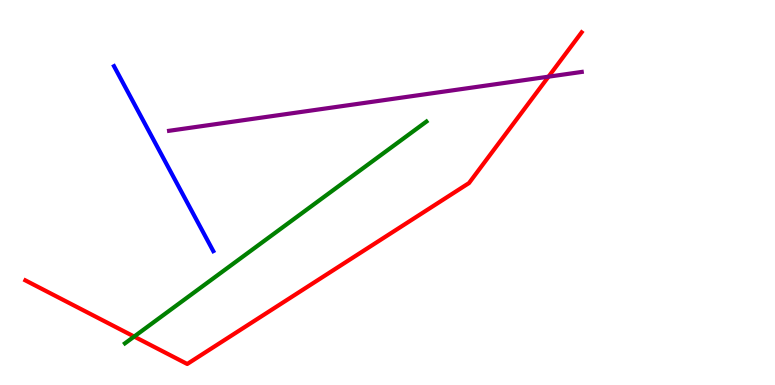[{'lines': ['blue', 'red'], 'intersections': []}, {'lines': ['green', 'red'], 'intersections': [{'x': 1.73, 'y': 1.26}]}, {'lines': ['purple', 'red'], 'intersections': [{'x': 7.08, 'y': 8.01}]}, {'lines': ['blue', 'green'], 'intersections': []}, {'lines': ['blue', 'purple'], 'intersections': []}, {'lines': ['green', 'purple'], 'intersections': []}]